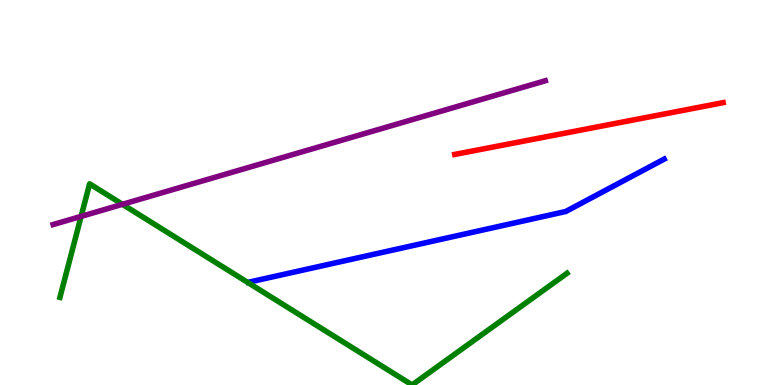[{'lines': ['blue', 'red'], 'intersections': []}, {'lines': ['green', 'red'], 'intersections': []}, {'lines': ['purple', 'red'], 'intersections': []}, {'lines': ['blue', 'green'], 'intersections': []}, {'lines': ['blue', 'purple'], 'intersections': []}, {'lines': ['green', 'purple'], 'intersections': [{'x': 1.05, 'y': 4.38}, {'x': 1.58, 'y': 4.69}]}]